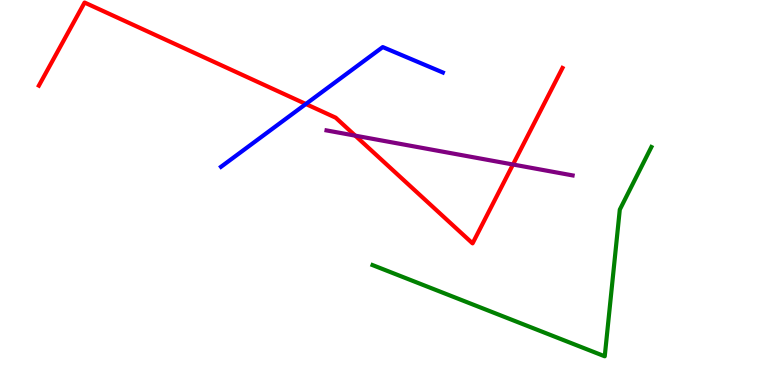[{'lines': ['blue', 'red'], 'intersections': [{'x': 3.95, 'y': 7.3}]}, {'lines': ['green', 'red'], 'intersections': []}, {'lines': ['purple', 'red'], 'intersections': [{'x': 4.58, 'y': 6.48}, {'x': 6.62, 'y': 5.73}]}, {'lines': ['blue', 'green'], 'intersections': []}, {'lines': ['blue', 'purple'], 'intersections': []}, {'lines': ['green', 'purple'], 'intersections': []}]